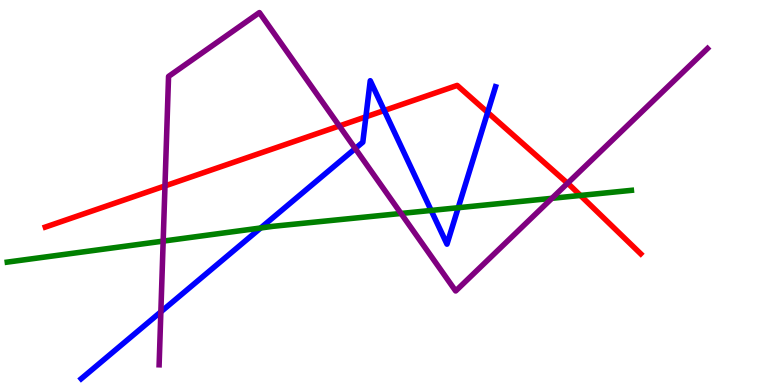[{'lines': ['blue', 'red'], 'intersections': [{'x': 4.72, 'y': 6.97}, {'x': 4.96, 'y': 7.13}, {'x': 6.29, 'y': 7.08}]}, {'lines': ['green', 'red'], 'intersections': [{'x': 7.49, 'y': 4.92}]}, {'lines': ['purple', 'red'], 'intersections': [{'x': 2.13, 'y': 5.17}, {'x': 4.38, 'y': 6.73}, {'x': 7.32, 'y': 5.24}]}, {'lines': ['blue', 'green'], 'intersections': [{'x': 3.36, 'y': 4.08}, {'x': 5.56, 'y': 4.53}, {'x': 5.91, 'y': 4.6}]}, {'lines': ['blue', 'purple'], 'intersections': [{'x': 2.08, 'y': 1.9}, {'x': 4.58, 'y': 6.14}]}, {'lines': ['green', 'purple'], 'intersections': [{'x': 2.11, 'y': 3.74}, {'x': 5.17, 'y': 4.46}, {'x': 7.12, 'y': 4.85}]}]